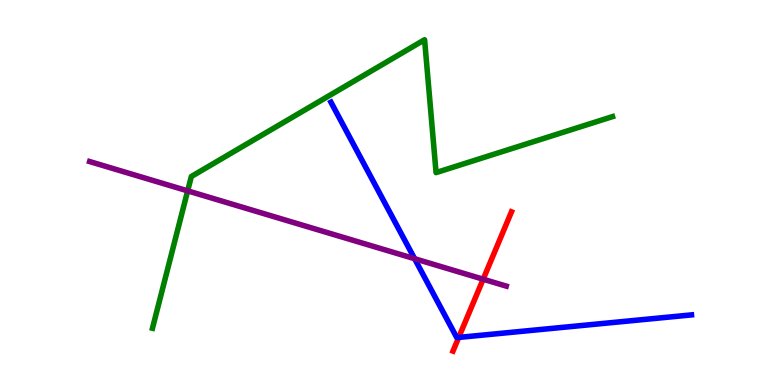[{'lines': ['blue', 'red'], 'intersections': [{'x': 5.92, 'y': 1.24}]}, {'lines': ['green', 'red'], 'intersections': []}, {'lines': ['purple', 'red'], 'intersections': [{'x': 6.23, 'y': 2.75}]}, {'lines': ['blue', 'green'], 'intersections': []}, {'lines': ['blue', 'purple'], 'intersections': [{'x': 5.35, 'y': 3.28}]}, {'lines': ['green', 'purple'], 'intersections': [{'x': 2.42, 'y': 5.04}]}]